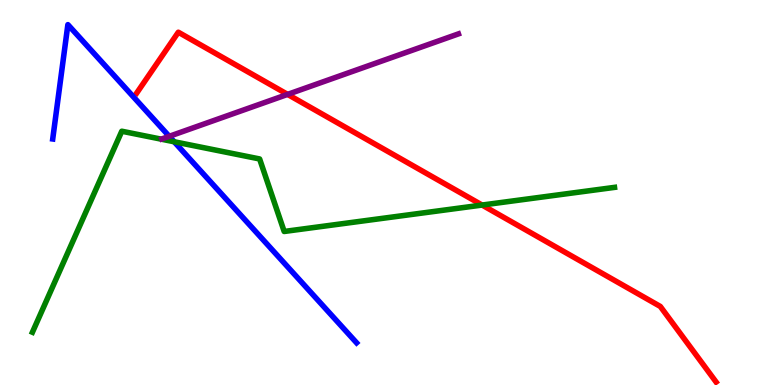[{'lines': ['blue', 'red'], 'intersections': []}, {'lines': ['green', 'red'], 'intersections': [{'x': 6.22, 'y': 4.67}]}, {'lines': ['purple', 'red'], 'intersections': [{'x': 3.71, 'y': 7.55}]}, {'lines': ['blue', 'green'], 'intersections': [{'x': 2.25, 'y': 6.32}]}, {'lines': ['blue', 'purple'], 'intersections': [{'x': 2.18, 'y': 6.46}]}, {'lines': ['green', 'purple'], 'intersections': []}]